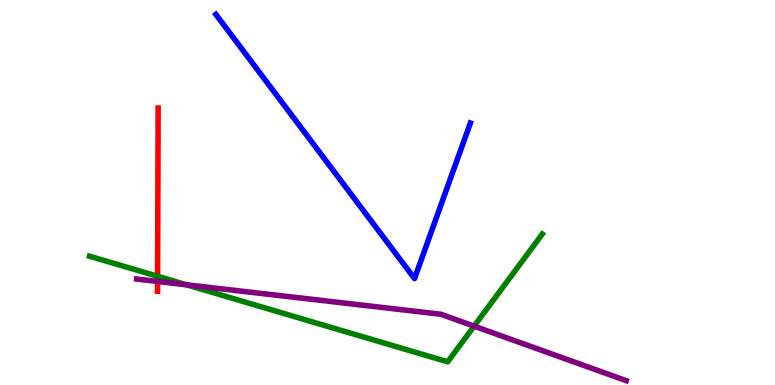[{'lines': ['blue', 'red'], 'intersections': []}, {'lines': ['green', 'red'], 'intersections': [{'x': 2.03, 'y': 2.82}]}, {'lines': ['purple', 'red'], 'intersections': [{'x': 2.03, 'y': 2.69}]}, {'lines': ['blue', 'green'], 'intersections': []}, {'lines': ['blue', 'purple'], 'intersections': []}, {'lines': ['green', 'purple'], 'intersections': [{'x': 2.41, 'y': 2.6}, {'x': 6.12, 'y': 1.53}]}]